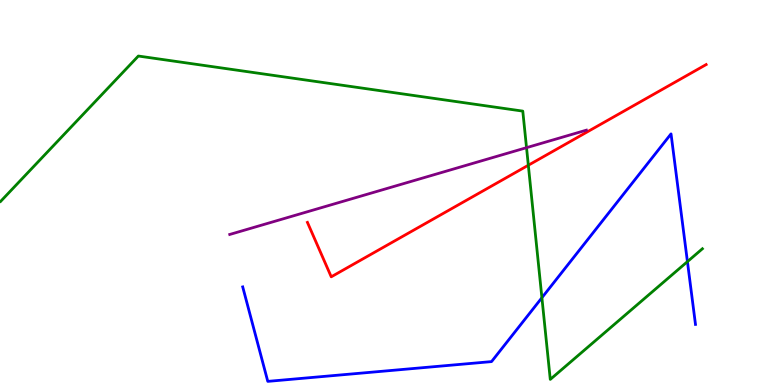[{'lines': ['blue', 'red'], 'intersections': []}, {'lines': ['green', 'red'], 'intersections': [{'x': 6.82, 'y': 5.71}]}, {'lines': ['purple', 'red'], 'intersections': []}, {'lines': ['blue', 'green'], 'intersections': [{'x': 6.99, 'y': 2.27}, {'x': 8.87, 'y': 3.2}]}, {'lines': ['blue', 'purple'], 'intersections': []}, {'lines': ['green', 'purple'], 'intersections': [{'x': 6.79, 'y': 6.16}]}]